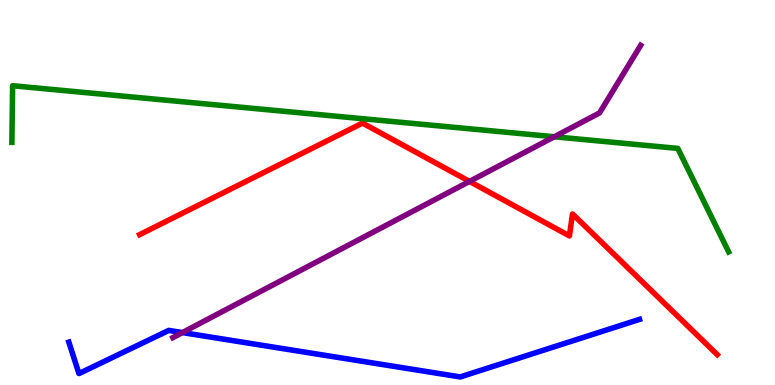[{'lines': ['blue', 'red'], 'intersections': []}, {'lines': ['green', 'red'], 'intersections': []}, {'lines': ['purple', 'red'], 'intersections': [{'x': 6.06, 'y': 5.29}]}, {'lines': ['blue', 'green'], 'intersections': []}, {'lines': ['blue', 'purple'], 'intersections': [{'x': 2.35, 'y': 1.36}]}, {'lines': ['green', 'purple'], 'intersections': [{'x': 7.15, 'y': 6.45}]}]